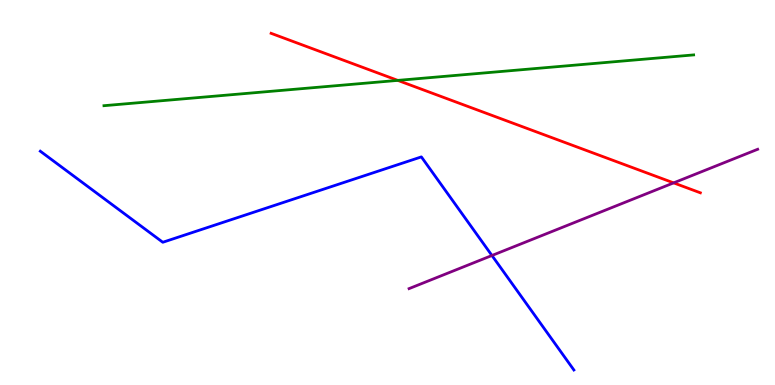[{'lines': ['blue', 'red'], 'intersections': []}, {'lines': ['green', 'red'], 'intersections': [{'x': 5.13, 'y': 7.91}]}, {'lines': ['purple', 'red'], 'intersections': [{'x': 8.69, 'y': 5.25}]}, {'lines': ['blue', 'green'], 'intersections': []}, {'lines': ['blue', 'purple'], 'intersections': [{'x': 6.35, 'y': 3.36}]}, {'lines': ['green', 'purple'], 'intersections': []}]